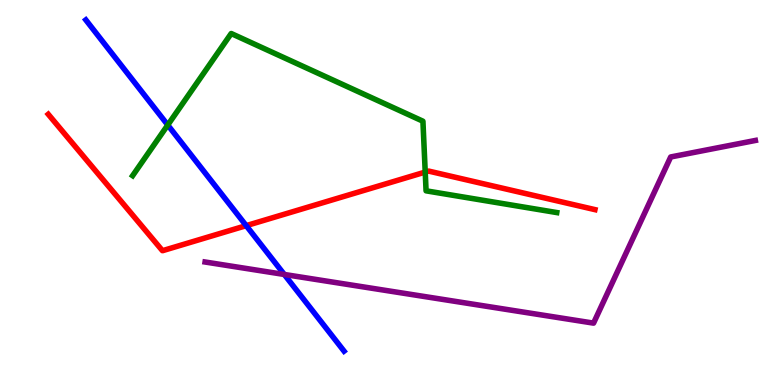[{'lines': ['blue', 'red'], 'intersections': [{'x': 3.18, 'y': 4.14}]}, {'lines': ['green', 'red'], 'intersections': [{'x': 5.49, 'y': 5.53}]}, {'lines': ['purple', 'red'], 'intersections': []}, {'lines': ['blue', 'green'], 'intersections': [{'x': 2.16, 'y': 6.75}]}, {'lines': ['blue', 'purple'], 'intersections': [{'x': 3.67, 'y': 2.87}]}, {'lines': ['green', 'purple'], 'intersections': []}]